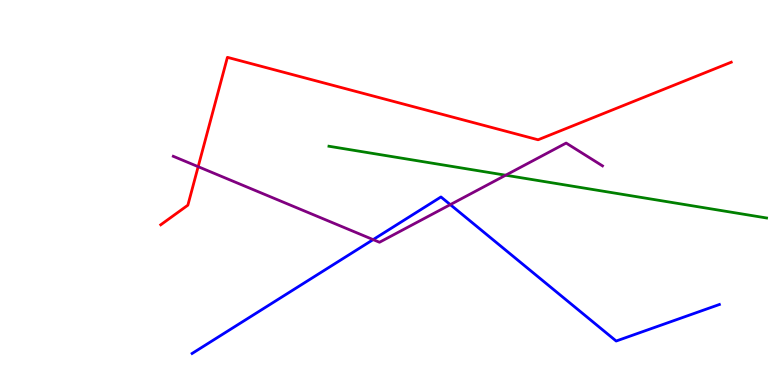[{'lines': ['blue', 'red'], 'intersections': []}, {'lines': ['green', 'red'], 'intersections': []}, {'lines': ['purple', 'red'], 'intersections': [{'x': 2.56, 'y': 5.67}]}, {'lines': ['blue', 'green'], 'intersections': []}, {'lines': ['blue', 'purple'], 'intersections': [{'x': 4.81, 'y': 3.78}, {'x': 5.81, 'y': 4.68}]}, {'lines': ['green', 'purple'], 'intersections': [{'x': 6.52, 'y': 5.45}]}]